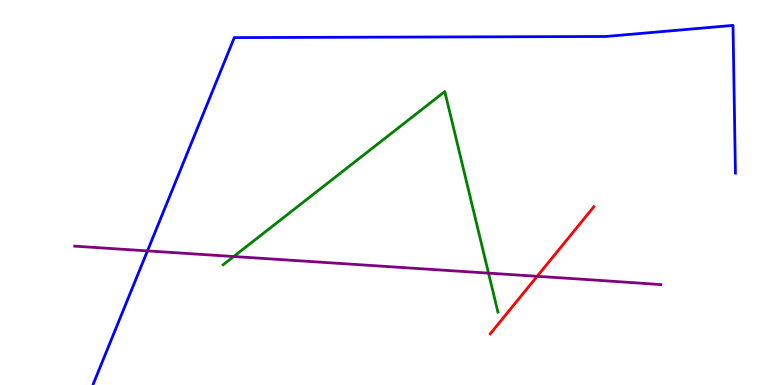[{'lines': ['blue', 'red'], 'intersections': []}, {'lines': ['green', 'red'], 'intersections': []}, {'lines': ['purple', 'red'], 'intersections': [{'x': 6.93, 'y': 2.82}]}, {'lines': ['blue', 'green'], 'intersections': []}, {'lines': ['blue', 'purple'], 'intersections': [{'x': 1.9, 'y': 3.48}]}, {'lines': ['green', 'purple'], 'intersections': [{'x': 3.02, 'y': 3.34}, {'x': 6.3, 'y': 2.91}]}]